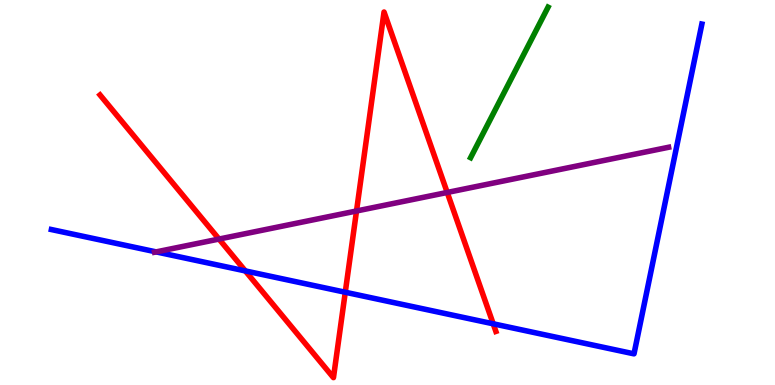[{'lines': ['blue', 'red'], 'intersections': [{'x': 3.17, 'y': 2.96}, {'x': 4.46, 'y': 2.41}, {'x': 6.36, 'y': 1.59}]}, {'lines': ['green', 'red'], 'intersections': []}, {'lines': ['purple', 'red'], 'intersections': [{'x': 2.83, 'y': 3.79}, {'x': 4.6, 'y': 4.52}, {'x': 5.77, 'y': 5.0}]}, {'lines': ['blue', 'green'], 'intersections': []}, {'lines': ['blue', 'purple'], 'intersections': [{'x': 2.01, 'y': 3.46}]}, {'lines': ['green', 'purple'], 'intersections': []}]